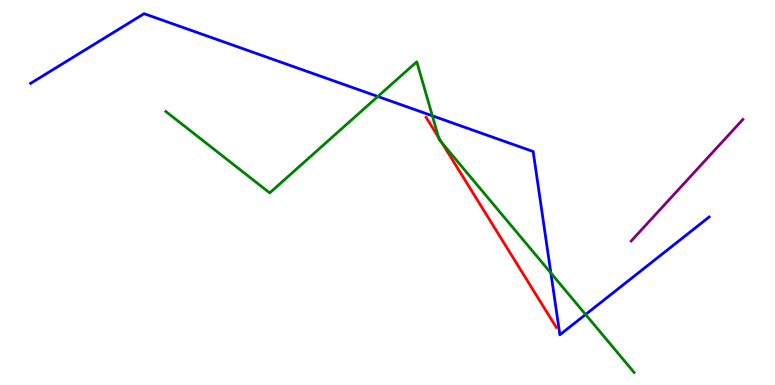[{'lines': ['blue', 'red'], 'intersections': []}, {'lines': ['green', 'red'], 'intersections': [{'x': 5.66, 'y': 6.43}, {'x': 5.7, 'y': 6.29}]}, {'lines': ['purple', 'red'], 'intersections': []}, {'lines': ['blue', 'green'], 'intersections': [{'x': 4.88, 'y': 7.49}, {'x': 5.58, 'y': 6.99}, {'x': 7.11, 'y': 2.91}, {'x': 7.56, 'y': 1.83}]}, {'lines': ['blue', 'purple'], 'intersections': []}, {'lines': ['green', 'purple'], 'intersections': []}]